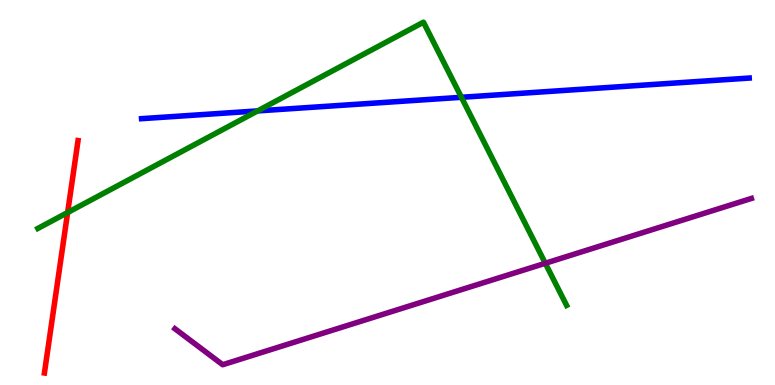[{'lines': ['blue', 'red'], 'intersections': []}, {'lines': ['green', 'red'], 'intersections': [{'x': 0.873, 'y': 4.48}]}, {'lines': ['purple', 'red'], 'intersections': []}, {'lines': ['blue', 'green'], 'intersections': [{'x': 3.32, 'y': 7.12}, {'x': 5.95, 'y': 7.47}]}, {'lines': ['blue', 'purple'], 'intersections': []}, {'lines': ['green', 'purple'], 'intersections': [{'x': 7.04, 'y': 3.16}]}]